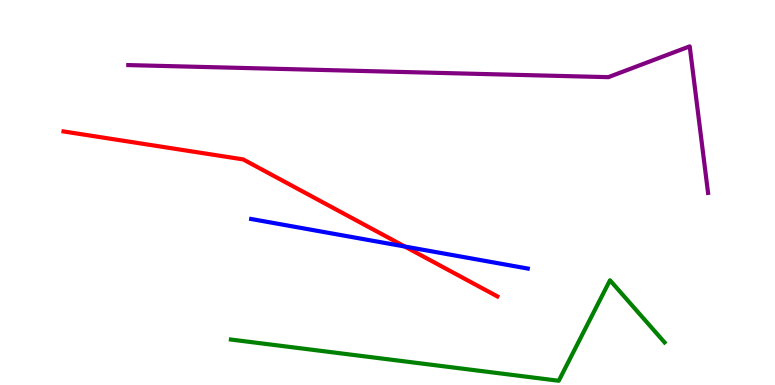[{'lines': ['blue', 'red'], 'intersections': [{'x': 5.22, 'y': 3.6}]}, {'lines': ['green', 'red'], 'intersections': []}, {'lines': ['purple', 'red'], 'intersections': []}, {'lines': ['blue', 'green'], 'intersections': []}, {'lines': ['blue', 'purple'], 'intersections': []}, {'lines': ['green', 'purple'], 'intersections': []}]